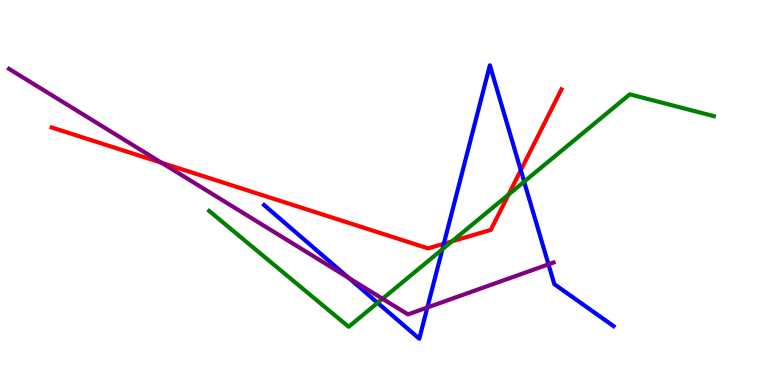[{'lines': ['blue', 'red'], 'intersections': [{'x': 5.73, 'y': 3.67}, {'x': 6.72, 'y': 5.58}]}, {'lines': ['green', 'red'], 'intersections': [{'x': 5.83, 'y': 3.73}, {'x': 6.56, 'y': 4.95}]}, {'lines': ['purple', 'red'], 'intersections': [{'x': 2.09, 'y': 5.77}]}, {'lines': ['blue', 'green'], 'intersections': [{'x': 4.87, 'y': 2.13}, {'x': 5.71, 'y': 3.53}, {'x': 6.76, 'y': 5.28}]}, {'lines': ['blue', 'purple'], 'intersections': [{'x': 4.5, 'y': 2.78}, {'x': 5.51, 'y': 2.01}, {'x': 7.08, 'y': 3.13}]}, {'lines': ['green', 'purple'], 'intersections': [{'x': 4.94, 'y': 2.24}]}]